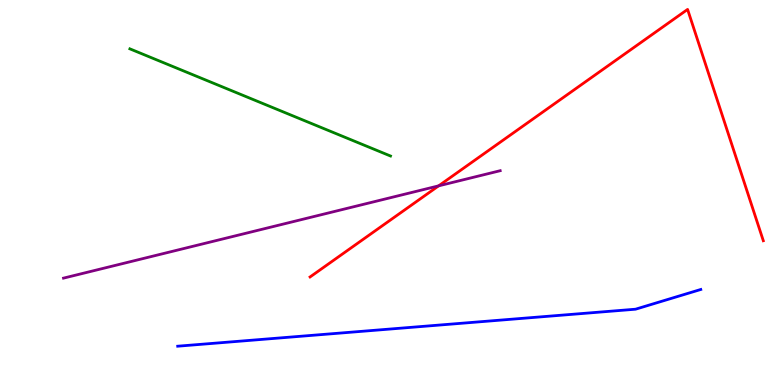[{'lines': ['blue', 'red'], 'intersections': []}, {'lines': ['green', 'red'], 'intersections': []}, {'lines': ['purple', 'red'], 'intersections': [{'x': 5.66, 'y': 5.17}]}, {'lines': ['blue', 'green'], 'intersections': []}, {'lines': ['blue', 'purple'], 'intersections': []}, {'lines': ['green', 'purple'], 'intersections': []}]